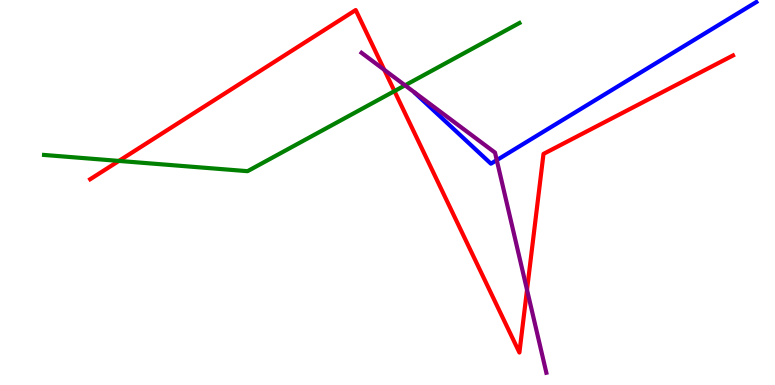[{'lines': ['blue', 'red'], 'intersections': []}, {'lines': ['green', 'red'], 'intersections': [{'x': 1.53, 'y': 5.82}, {'x': 5.09, 'y': 7.63}]}, {'lines': ['purple', 'red'], 'intersections': [{'x': 4.96, 'y': 8.19}, {'x': 6.8, 'y': 2.47}]}, {'lines': ['blue', 'green'], 'intersections': []}, {'lines': ['blue', 'purple'], 'intersections': [{'x': 6.41, 'y': 5.84}]}, {'lines': ['green', 'purple'], 'intersections': [{'x': 5.23, 'y': 7.78}]}]